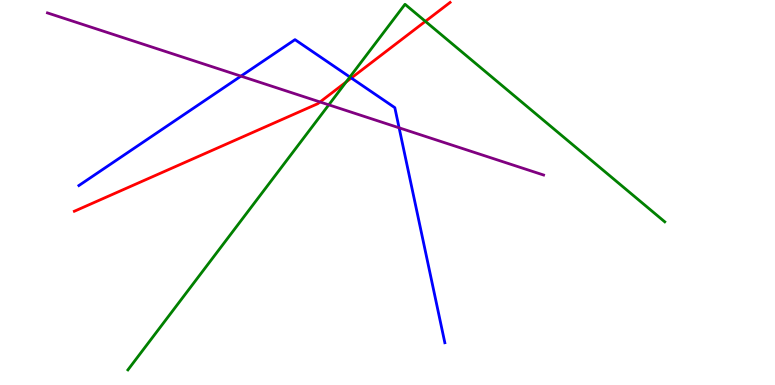[{'lines': ['blue', 'red'], 'intersections': [{'x': 4.53, 'y': 7.97}]}, {'lines': ['green', 'red'], 'intersections': [{'x': 4.47, 'y': 7.87}, {'x': 5.49, 'y': 9.45}]}, {'lines': ['purple', 'red'], 'intersections': [{'x': 4.13, 'y': 7.35}]}, {'lines': ['blue', 'green'], 'intersections': [{'x': 4.51, 'y': 8.0}]}, {'lines': ['blue', 'purple'], 'intersections': [{'x': 3.11, 'y': 8.02}, {'x': 5.15, 'y': 6.68}]}, {'lines': ['green', 'purple'], 'intersections': [{'x': 4.24, 'y': 7.28}]}]